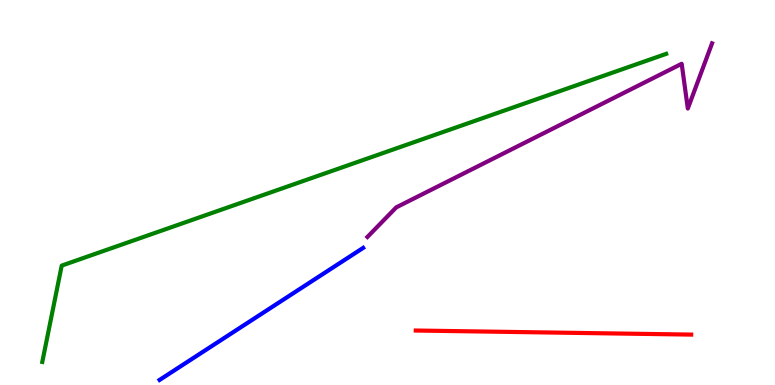[{'lines': ['blue', 'red'], 'intersections': []}, {'lines': ['green', 'red'], 'intersections': []}, {'lines': ['purple', 'red'], 'intersections': []}, {'lines': ['blue', 'green'], 'intersections': []}, {'lines': ['blue', 'purple'], 'intersections': []}, {'lines': ['green', 'purple'], 'intersections': []}]